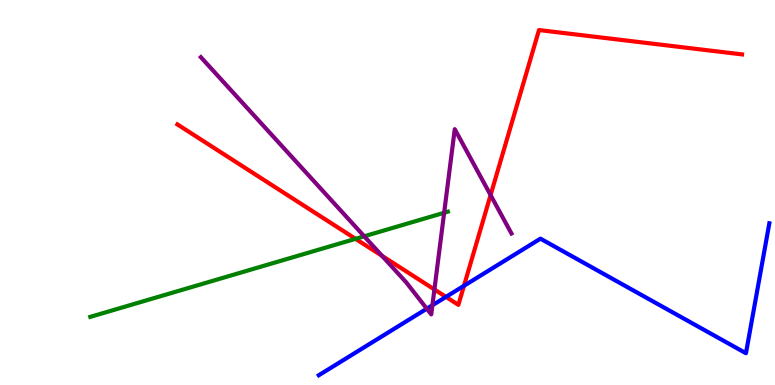[{'lines': ['blue', 'red'], 'intersections': [{'x': 5.75, 'y': 2.29}, {'x': 5.99, 'y': 2.58}]}, {'lines': ['green', 'red'], 'intersections': [{'x': 4.59, 'y': 3.8}]}, {'lines': ['purple', 'red'], 'intersections': [{'x': 4.93, 'y': 3.36}, {'x': 5.61, 'y': 2.48}, {'x': 6.33, 'y': 4.93}]}, {'lines': ['blue', 'green'], 'intersections': []}, {'lines': ['blue', 'purple'], 'intersections': [{'x': 5.51, 'y': 1.98}, {'x': 5.58, 'y': 2.07}]}, {'lines': ['green', 'purple'], 'intersections': [{'x': 4.7, 'y': 3.86}, {'x': 5.73, 'y': 4.47}]}]